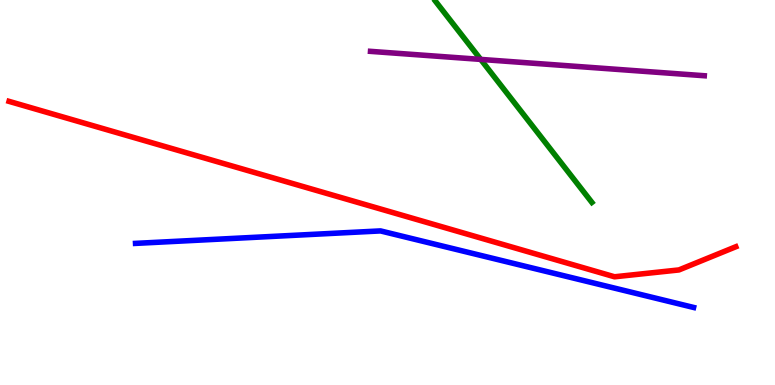[{'lines': ['blue', 'red'], 'intersections': []}, {'lines': ['green', 'red'], 'intersections': []}, {'lines': ['purple', 'red'], 'intersections': []}, {'lines': ['blue', 'green'], 'intersections': []}, {'lines': ['blue', 'purple'], 'intersections': []}, {'lines': ['green', 'purple'], 'intersections': [{'x': 6.2, 'y': 8.46}]}]